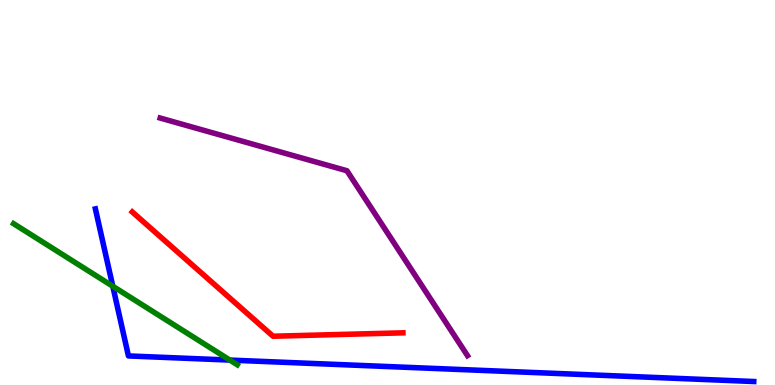[{'lines': ['blue', 'red'], 'intersections': []}, {'lines': ['green', 'red'], 'intersections': []}, {'lines': ['purple', 'red'], 'intersections': []}, {'lines': ['blue', 'green'], 'intersections': [{'x': 1.46, 'y': 2.57}, {'x': 2.97, 'y': 0.647}]}, {'lines': ['blue', 'purple'], 'intersections': []}, {'lines': ['green', 'purple'], 'intersections': []}]